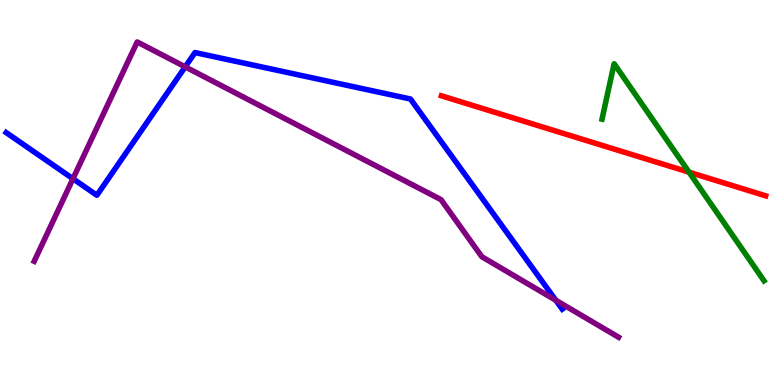[{'lines': ['blue', 'red'], 'intersections': []}, {'lines': ['green', 'red'], 'intersections': [{'x': 8.89, 'y': 5.53}]}, {'lines': ['purple', 'red'], 'intersections': []}, {'lines': ['blue', 'green'], 'intersections': []}, {'lines': ['blue', 'purple'], 'intersections': [{'x': 0.941, 'y': 5.36}, {'x': 2.39, 'y': 8.26}, {'x': 7.17, 'y': 2.2}]}, {'lines': ['green', 'purple'], 'intersections': []}]